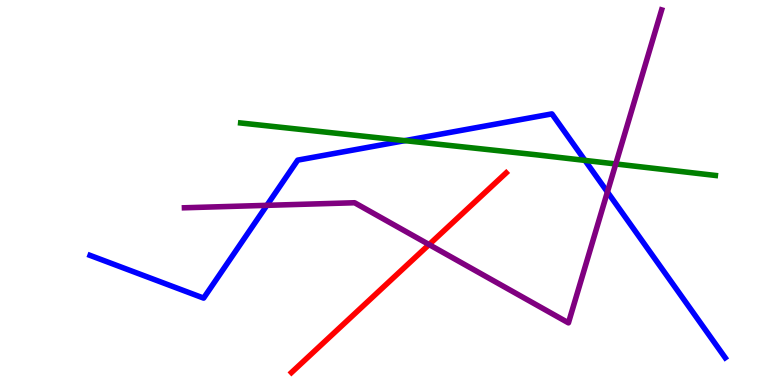[{'lines': ['blue', 'red'], 'intersections': []}, {'lines': ['green', 'red'], 'intersections': []}, {'lines': ['purple', 'red'], 'intersections': [{'x': 5.54, 'y': 3.65}]}, {'lines': ['blue', 'green'], 'intersections': [{'x': 5.22, 'y': 6.35}, {'x': 7.55, 'y': 5.83}]}, {'lines': ['blue', 'purple'], 'intersections': [{'x': 3.44, 'y': 4.67}, {'x': 7.84, 'y': 5.01}]}, {'lines': ['green', 'purple'], 'intersections': [{'x': 7.95, 'y': 5.74}]}]